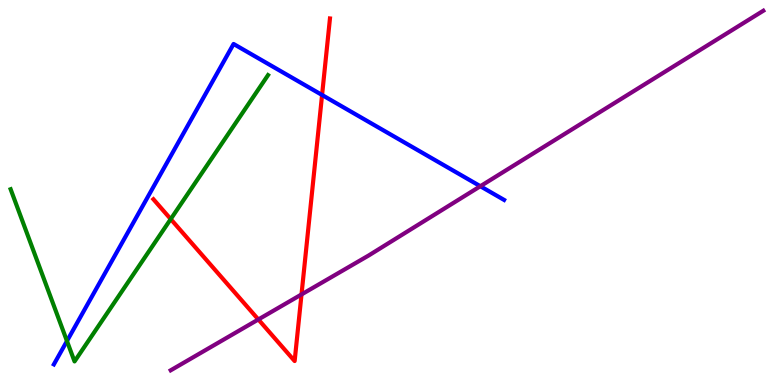[{'lines': ['blue', 'red'], 'intersections': [{'x': 4.16, 'y': 7.53}]}, {'lines': ['green', 'red'], 'intersections': [{'x': 2.2, 'y': 4.31}]}, {'lines': ['purple', 'red'], 'intersections': [{'x': 3.33, 'y': 1.7}, {'x': 3.89, 'y': 2.35}]}, {'lines': ['blue', 'green'], 'intersections': [{'x': 0.864, 'y': 1.14}]}, {'lines': ['blue', 'purple'], 'intersections': [{'x': 6.2, 'y': 5.16}]}, {'lines': ['green', 'purple'], 'intersections': []}]